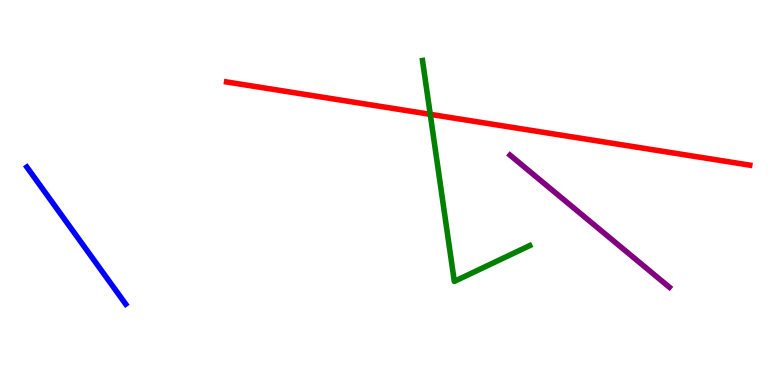[{'lines': ['blue', 'red'], 'intersections': []}, {'lines': ['green', 'red'], 'intersections': [{'x': 5.55, 'y': 7.03}]}, {'lines': ['purple', 'red'], 'intersections': []}, {'lines': ['blue', 'green'], 'intersections': []}, {'lines': ['blue', 'purple'], 'intersections': []}, {'lines': ['green', 'purple'], 'intersections': []}]